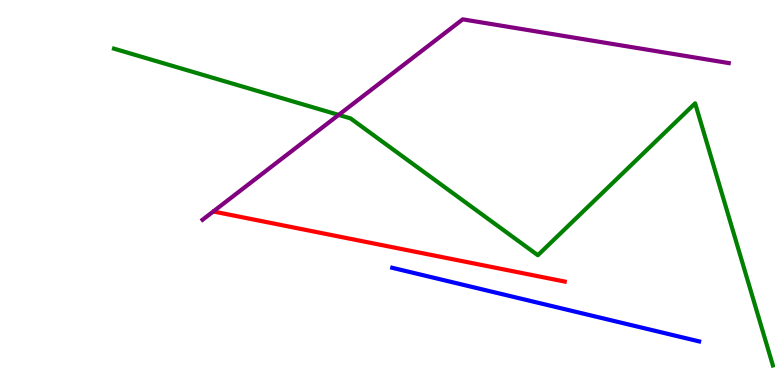[{'lines': ['blue', 'red'], 'intersections': []}, {'lines': ['green', 'red'], 'intersections': []}, {'lines': ['purple', 'red'], 'intersections': []}, {'lines': ['blue', 'green'], 'intersections': []}, {'lines': ['blue', 'purple'], 'intersections': []}, {'lines': ['green', 'purple'], 'intersections': [{'x': 4.37, 'y': 7.02}]}]